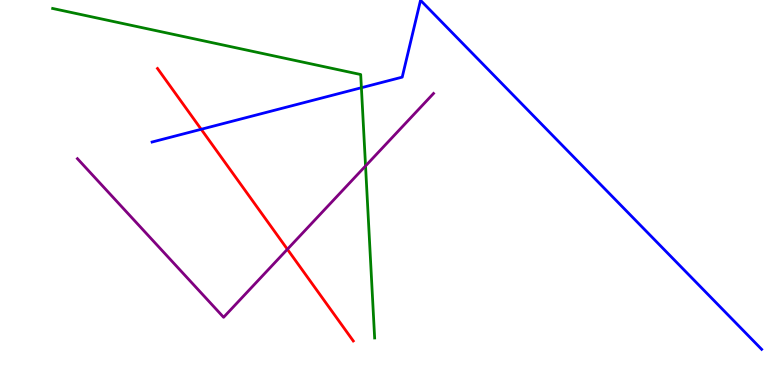[{'lines': ['blue', 'red'], 'intersections': [{'x': 2.6, 'y': 6.64}]}, {'lines': ['green', 'red'], 'intersections': []}, {'lines': ['purple', 'red'], 'intersections': [{'x': 3.71, 'y': 3.53}]}, {'lines': ['blue', 'green'], 'intersections': [{'x': 4.66, 'y': 7.72}]}, {'lines': ['blue', 'purple'], 'intersections': []}, {'lines': ['green', 'purple'], 'intersections': [{'x': 4.72, 'y': 5.69}]}]